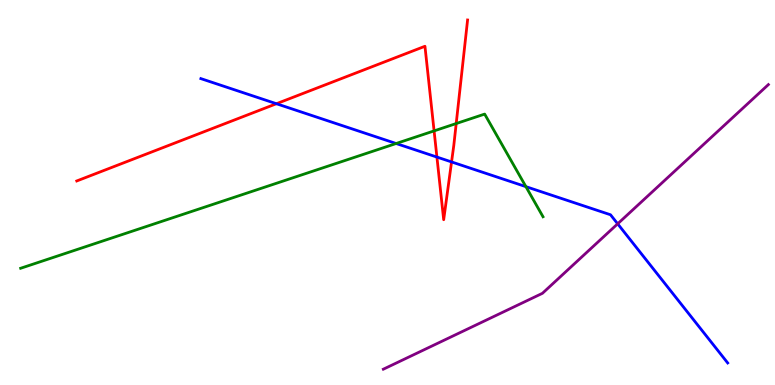[{'lines': ['blue', 'red'], 'intersections': [{'x': 3.57, 'y': 7.31}, {'x': 5.64, 'y': 5.92}, {'x': 5.83, 'y': 5.79}]}, {'lines': ['green', 'red'], 'intersections': [{'x': 5.6, 'y': 6.6}, {'x': 5.89, 'y': 6.79}]}, {'lines': ['purple', 'red'], 'intersections': []}, {'lines': ['blue', 'green'], 'intersections': [{'x': 5.11, 'y': 6.27}, {'x': 6.79, 'y': 5.15}]}, {'lines': ['blue', 'purple'], 'intersections': [{'x': 7.97, 'y': 4.19}]}, {'lines': ['green', 'purple'], 'intersections': []}]